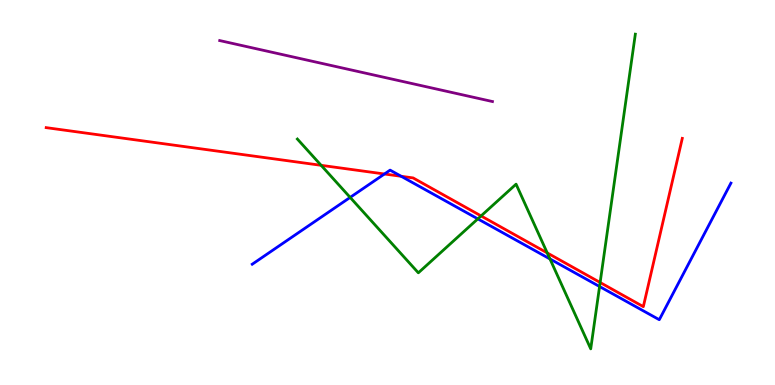[{'lines': ['blue', 'red'], 'intersections': [{'x': 4.96, 'y': 5.48}, {'x': 5.18, 'y': 5.42}]}, {'lines': ['green', 'red'], 'intersections': [{'x': 4.14, 'y': 5.71}, {'x': 6.21, 'y': 4.39}, {'x': 7.06, 'y': 3.43}, {'x': 7.74, 'y': 2.66}]}, {'lines': ['purple', 'red'], 'intersections': []}, {'lines': ['blue', 'green'], 'intersections': [{'x': 4.52, 'y': 4.87}, {'x': 6.17, 'y': 4.32}, {'x': 7.1, 'y': 3.27}, {'x': 7.74, 'y': 2.56}]}, {'lines': ['blue', 'purple'], 'intersections': []}, {'lines': ['green', 'purple'], 'intersections': []}]